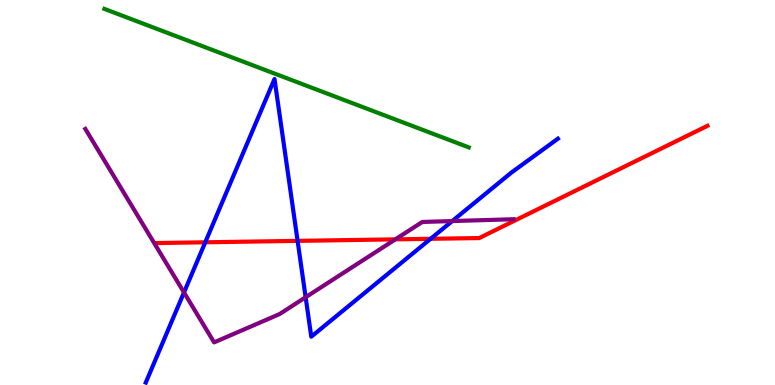[{'lines': ['blue', 'red'], 'intersections': [{'x': 2.65, 'y': 3.71}, {'x': 3.84, 'y': 3.74}, {'x': 5.56, 'y': 3.8}]}, {'lines': ['green', 'red'], 'intersections': []}, {'lines': ['purple', 'red'], 'intersections': [{'x': 5.1, 'y': 3.78}]}, {'lines': ['blue', 'green'], 'intersections': []}, {'lines': ['blue', 'purple'], 'intersections': [{'x': 2.37, 'y': 2.4}, {'x': 3.94, 'y': 2.28}, {'x': 5.84, 'y': 4.26}]}, {'lines': ['green', 'purple'], 'intersections': []}]